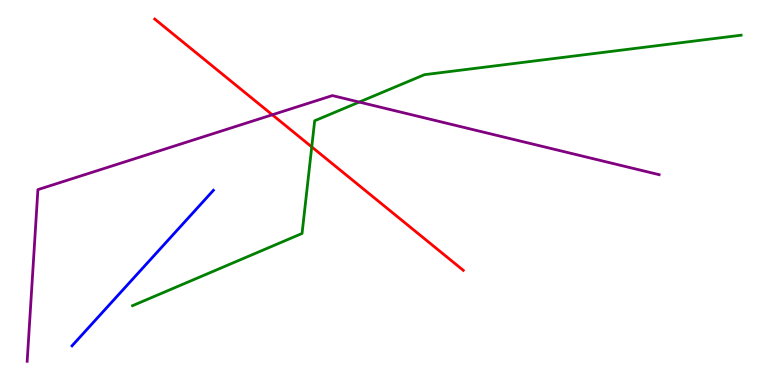[{'lines': ['blue', 'red'], 'intersections': []}, {'lines': ['green', 'red'], 'intersections': [{'x': 4.02, 'y': 6.18}]}, {'lines': ['purple', 'red'], 'intersections': [{'x': 3.51, 'y': 7.02}]}, {'lines': ['blue', 'green'], 'intersections': []}, {'lines': ['blue', 'purple'], 'intersections': []}, {'lines': ['green', 'purple'], 'intersections': [{'x': 4.64, 'y': 7.35}]}]